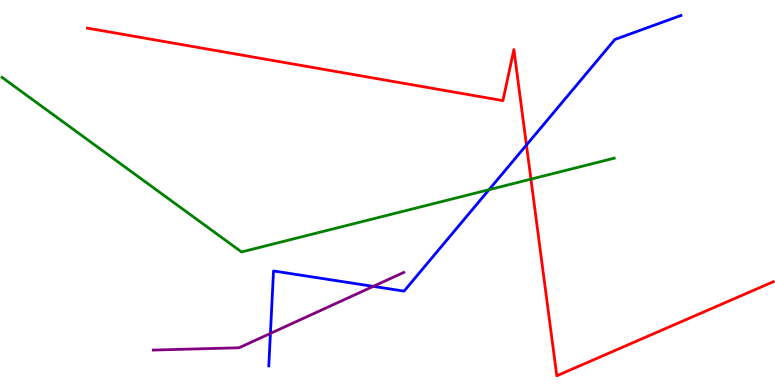[{'lines': ['blue', 'red'], 'intersections': [{'x': 6.79, 'y': 6.23}]}, {'lines': ['green', 'red'], 'intersections': [{'x': 6.85, 'y': 5.35}]}, {'lines': ['purple', 'red'], 'intersections': []}, {'lines': ['blue', 'green'], 'intersections': [{'x': 6.31, 'y': 5.07}]}, {'lines': ['blue', 'purple'], 'intersections': [{'x': 3.49, 'y': 1.34}, {'x': 4.82, 'y': 2.56}]}, {'lines': ['green', 'purple'], 'intersections': []}]